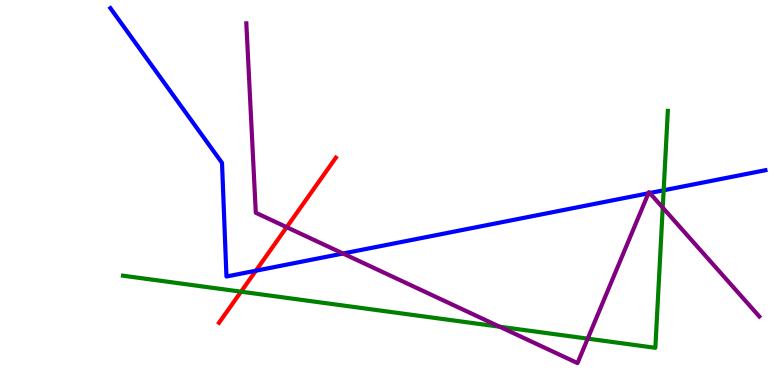[{'lines': ['blue', 'red'], 'intersections': [{'x': 3.3, 'y': 2.97}]}, {'lines': ['green', 'red'], 'intersections': [{'x': 3.11, 'y': 2.42}]}, {'lines': ['purple', 'red'], 'intersections': [{'x': 3.7, 'y': 4.1}]}, {'lines': ['blue', 'green'], 'intersections': [{'x': 8.56, 'y': 5.06}]}, {'lines': ['blue', 'purple'], 'intersections': [{'x': 4.43, 'y': 3.42}, {'x': 8.37, 'y': 4.98}, {'x': 8.38, 'y': 4.99}]}, {'lines': ['green', 'purple'], 'intersections': [{'x': 6.45, 'y': 1.51}, {'x': 7.58, 'y': 1.2}, {'x': 8.55, 'y': 4.61}]}]